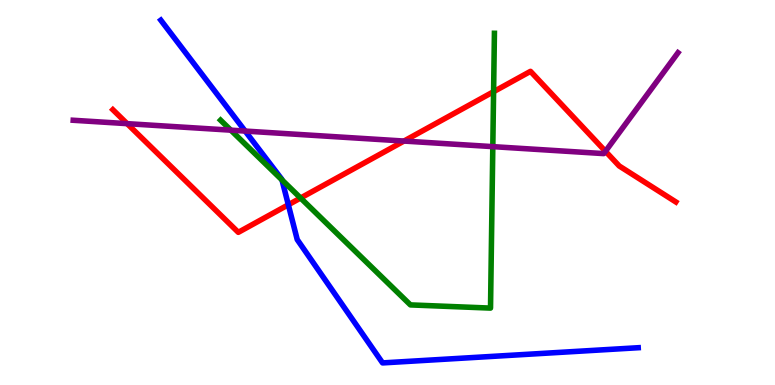[{'lines': ['blue', 'red'], 'intersections': [{'x': 3.72, 'y': 4.68}]}, {'lines': ['green', 'red'], 'intersections': [{'x': 3.88, 'y': 4.86}, {'x': 6.37, 'y': 7.62}]}, {'lines': ['purple', 'red'], 'intersections': [{'x': 1.64, 'y': 6.79}, {'x': 5.21, 'y': 6.34}, {'x': 7.81, 'y': 6.07}]}, {'lines': ['blue', 'green'], 'intersections': [{'x': 3.64, 'y': 5.33}]}, {'lines': ['blue', 'purple'], 'intersections': [{'x': 3.16, 'y': 6.6}]}, {'lines': ['green', 'purple'], 'intersections': [{'x': 2.98, 'y': 6.62}, {'x': 6.36, 'y': 6.19}]}]